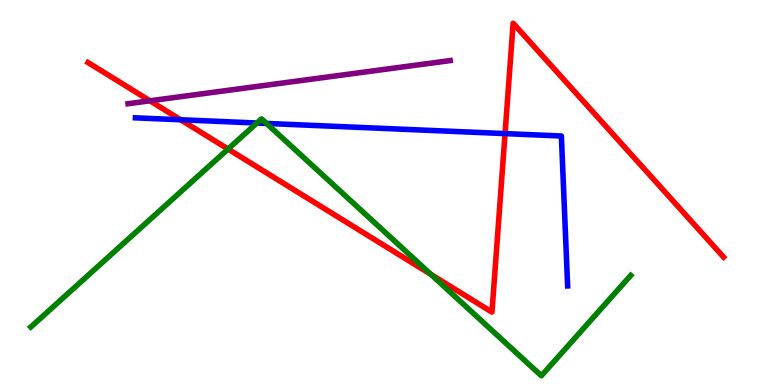[{'lines': ['blue', 'red'], 'intersections': [{'x': 2.33, 'y': 6.89}, {'x': 6.52, 'y': 6.53}]}, {'lines': ['green', 'red'], 'intersections': [{'x': 2.94, 'y': 6.13}, {'x': 5.56, 'y': 2.87}]}, {'lines': ['purple', 'red'], 'intersections': [{'x': 1.93, 'y': 7.38}]}, {'lines': ['blue', 'green'], 'intersections': [{'x': 3.31, 'y': 6.8}, {'x': 3.44, 'y': 6.79}]}, {'lines': ['blue', 'purple'], 'intersections': []}, {'lines': ['green', 'purple'], 'intersections': []}]